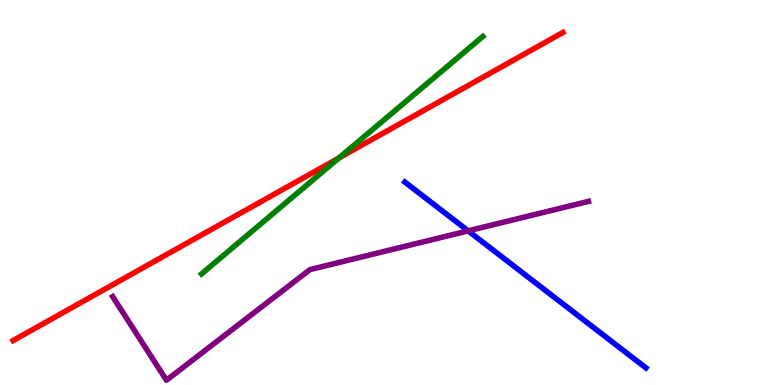[{'lines': ['blue', 'red'], 'intersections': []}, {'lines': ['green', 'red'], 'intersections': [{'x': 4.37, 'y': 5.9}]}, {'lines': ['purple', 'red'], 'intersections': []}, {'lines': ['blue', 'green'], 'intersections': []}, {'lines': ['blue', 'purple'], 'intersections': [{'x': 6.04, 'y': 4.0}]}, {'lines': ['green', 'purple'], 'intersections': []}]